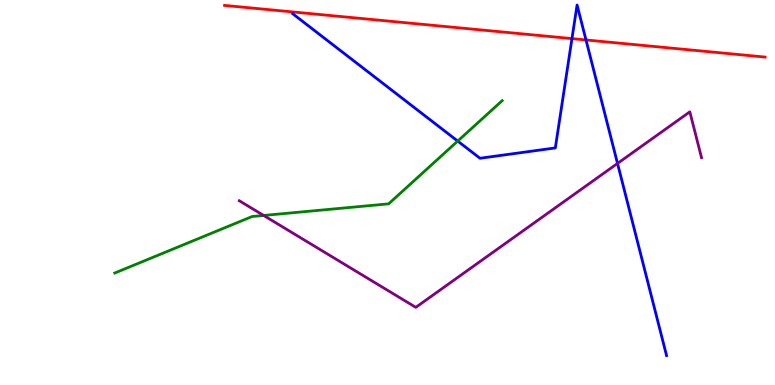[{'lines': ['blue', 'red'], 'intersections': [{'x': 7.38, 'y': 9.0}, {'x': 7.56, 'y': 8.96}]}, {'lines': ['green', 'red'], 'intersections': []}, {'lines': ['purple', 'red'], 'intersections': []}, {'lines': ['blue', 'green'], 'intersections': [{'x': 5.91, 'y': 6.34}]}, {'lines': ['blue', 'purple'], 'intersections': [{'x': 7.97, 'y': 5.76}]}, {'lines': ['green', 'purple'], 'intersections': [{'x': 3.4, 'y': 4.4}]}]